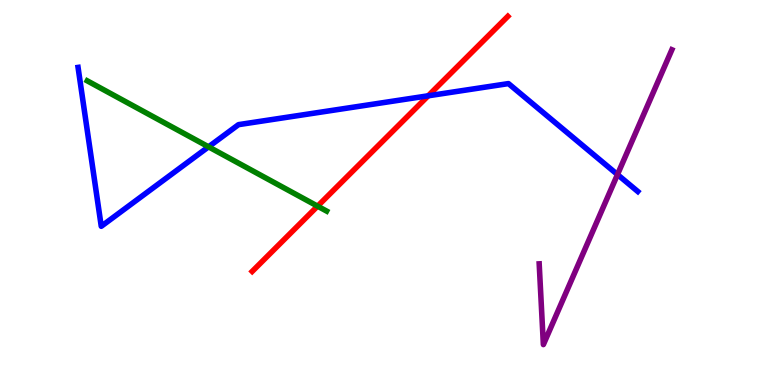[{'lines': ['blue', 'red'], 'intersections': [{'x': 5.53, 'y': 7.51}]}, {'lines': ['green', 'red'], 'intersections': [{'x': 4.1, 'y': 4.64}]}, {'lines': ['purple', 'red'], 'intersections': []}, {'lines': ['blue', 'green'], 'intersections': [{'x': 2.69, 'y': 6.19}]}, {'lines': ['blue', 'purple'], 'intersections': [{'x': 7.97, 'y': 5.47}]}, {'lines': ['green', 'purple'], 'intersections': []}]